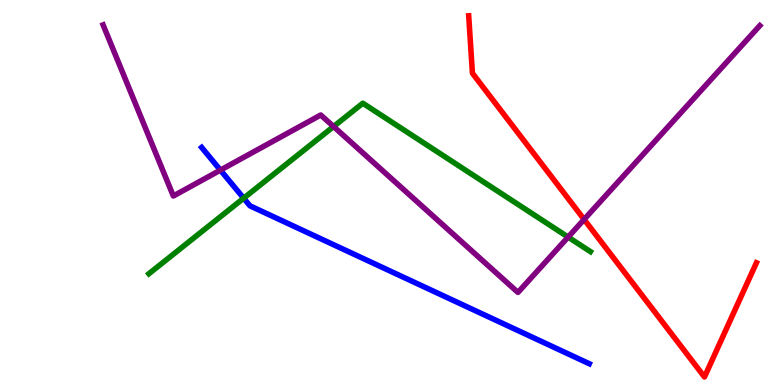[{'lines': ['blue', 'red'], 'intersections': []}, {'lines': ['green', 'red'], 'intersections': []}, {'lines': ['purple', 'red'], 'intersections': [{'x': 7.54, 'y': 4.3}]}, {'lines': ['blue', 'green'], 'intersections': [{'x': 3.14, 'y': 4.85}]}, {'lines': ['blue', 'purple'], 'intersections': [{'x': 2.84, 'y': 5.58}]}, {'lines': ['green', 'purple'], 'intersections': [{'x': 4.3, 'y': 6.71}, {'x': 7.33, 'y': 3.84}]}]